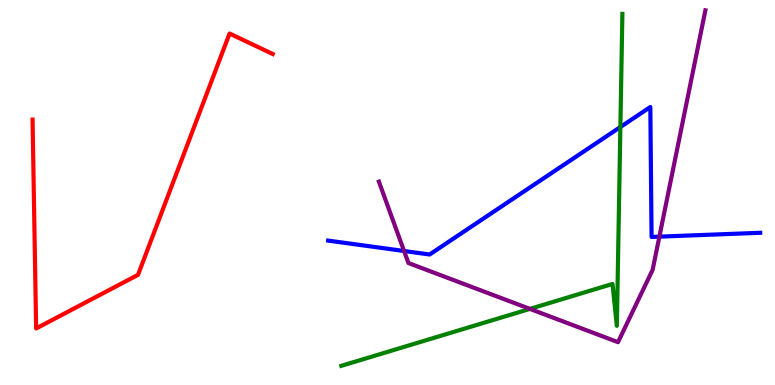[{'lines': ['blue', 'red'], 'intersections': []}, {'lines': ['green', 'red'], 'intersections': []}, {'lines': ['purple', 'red'], 'intersections': []}, {'lines': ['blue', 'green'], 'intersections': [{'x': 8.0, 'y': 6.7}]}, {'lines': ['blue', 'purple'], 'intersections': [{'x': 5.21, 'y': 3.48}, {'x': 8.51, 'y': 3.85}]}, {'lines': ['green', 'purple'], 'intersections': [{'x': 6.84, 'y': 1.98}]}]